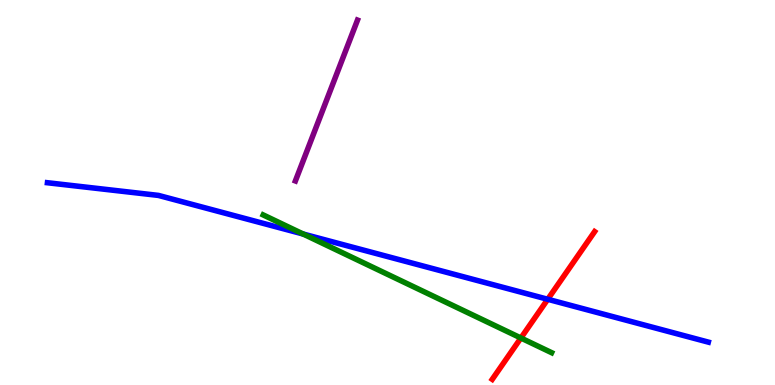[{'lines': ['blue', 'red'], 'intersections': [{'x': 7.07, 'y': 2.23}]}, {'lines': ['green', 'red'], 'intersections': [{'x': 6.72, 'y': 1.22}]}, {'lines': ['purple', 'red'], 'intersections': []}, {'lines': ['blue', 'green'], 'intersections': [{'x': 3.91, 'y': 3.92}]}, {'lines': ['blue', 'purple'], 'intersections': []}, {'lines': ['green', 'purple'], 'intersections': []}]